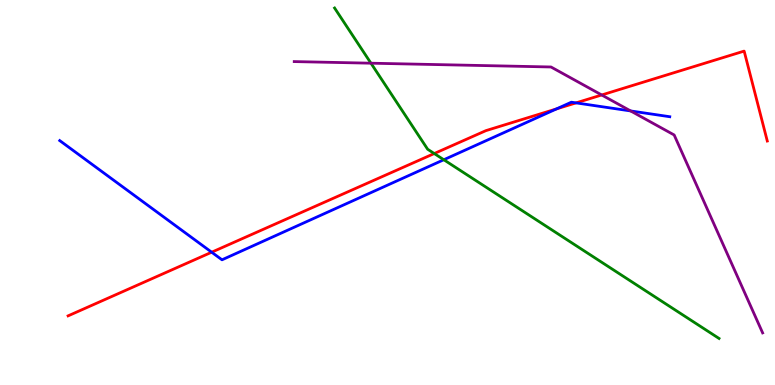[{'lines': ['blue', 'red'], 'intersections': [{'x': 2.73, 'y': 3.45}, {'x': 7.18, 'y': 7.17}, {'x': 7.43, 'y': 7.33}]}, {'lines': ['green', 'red'], 'intersections': [{'x': 5.6, 'y': 6.01}]}, {'lines': ['purple', 'red'], 'intersections': [{'x': 7.76, 'y': 7.53}]}, {'lines': ['blue', 'green'], 'intersections': [{'x': 5.73, 'y': 5.85}]}, {'lines': ['blue', 'purple'], 'intersections': [{'x': 8.14, 'y': 7.12}]}, {'lines': ['green', 'purple'], 'intersections': [{'x': 4.79, 'y': 8.36}]}]